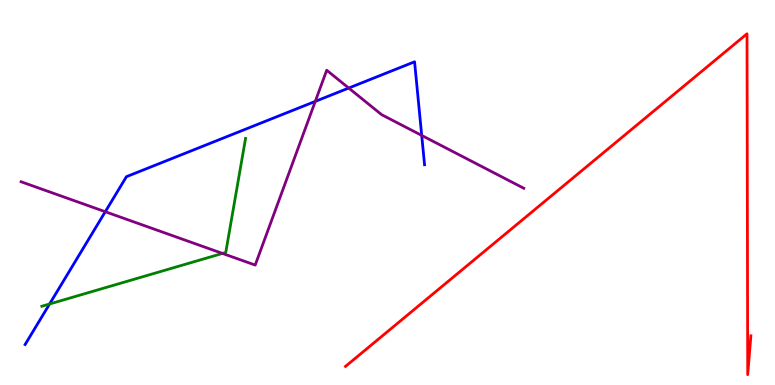[{'lines': ['blue', 'red'], 'intersections': []}, {'lines': ['green', 'red'], 'intersections': []}, {'lines': ['purple', 'red'], 'intersections': []}, {'lines': ['blue', 'green'], 'intersections': [{'x': 0.64, 'y': 2.1}]}, {'lines': ['blue', 'purple'], 'intersections': [{'x': 1.36, 'y': 4.5}, {'x': 4.07, 'y': 7.37}, {'x': 4.5, 'y': 7.71}, {'x': 5.44, 'y': 6.48}]}, {'lines': ['green', 'purple'], 'intersections': [{'x': 2.87, 'y': 3.42}]}]